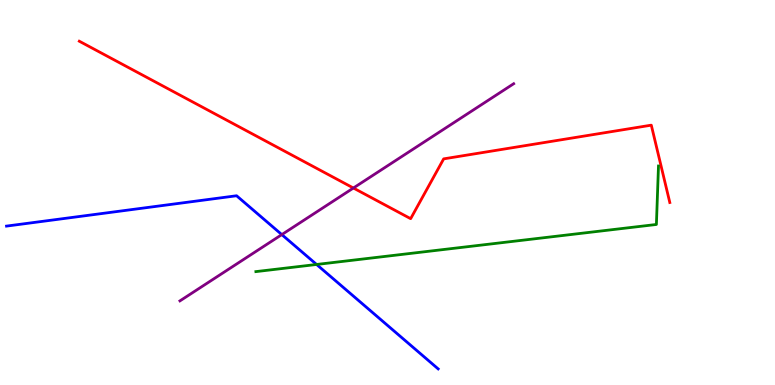[{'lines': ['blue', 'red'], 'intersections': []}, {'lines': ['green', 'red'], 'intersections': []}, {'lines': ['purple', 'red'], 'intersections': [{'x': 4.56, 'y': 5.12}]}, {'lines': ['blue', 'green'], 'intersections': [{'x': 4.08, 'y': 3.13}]}, {'lines': ['blue', 'purple'], 'intersections': [{'x': 3.64, 'y': 3.91}]}, {'lines': ['green', 'purple'], 'intersections': []}]